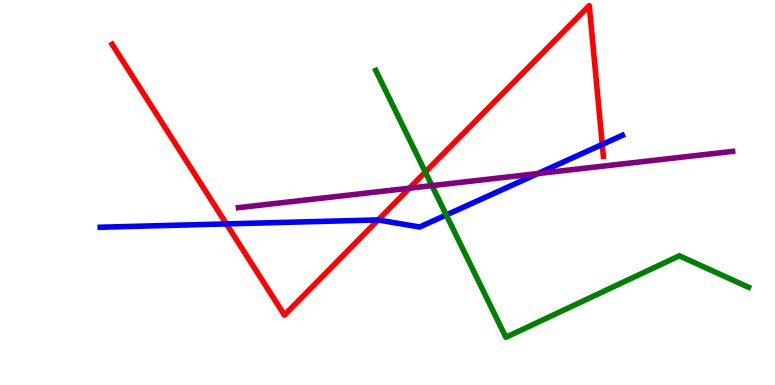[{'lines': ['blue', 'red'], 'intersections': [{'x': 2.92, 'y': 4.18}, {'x': 4.88, 'y': 4.29}, {'x': 7.77, 'y': 6.25}]}, {'lines': ['green', 'red'], 'intersections': [{'x': 5.49, 'y': 5.53}]}, {'lines': ['purple', 'red'], 'intersections': [{'x': 5.28, 'y': 5.11}]}, {'lines': ['blue', 'green'], 'intersections': [{'x': 5.76, 'y': 4.42}]}, {'lines': ['blue', 'purple'], 'intersections': [{'x': 6.94, 'y': 5.49}]}, {'lines': ['green', 'purple'], 'intersections': [{'x': 5.57, 'y': 5.18}]}]